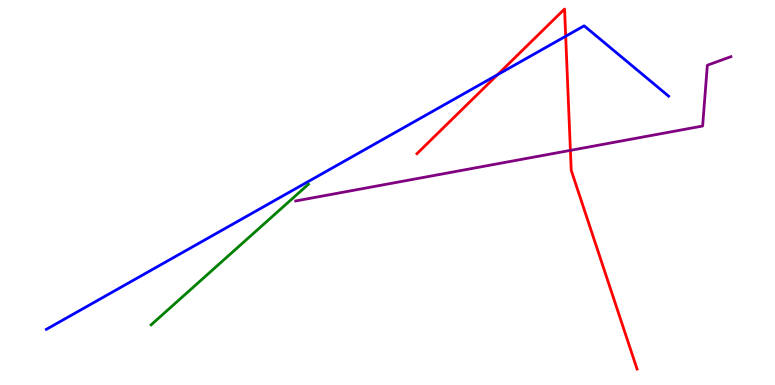[{'lines': ['blue', 'red'], 'intersections': [{'x': 6.42, 'y': 8.06}, {'x': 7.3, 'y': 9.06}]}, {'lines': ['green', 'red'], 'intersections': []}, {'lines': ['purple', 'red'], 'intersections': [{'x': 7.36, 'y': 6.09}]}, {'lines': ['blue', 'green'], 'intersections': []}, {'lines': ['blue', 'purple'], 'intersections': []}, {'lines': ['green', 'purple'], 'intersections': []}]